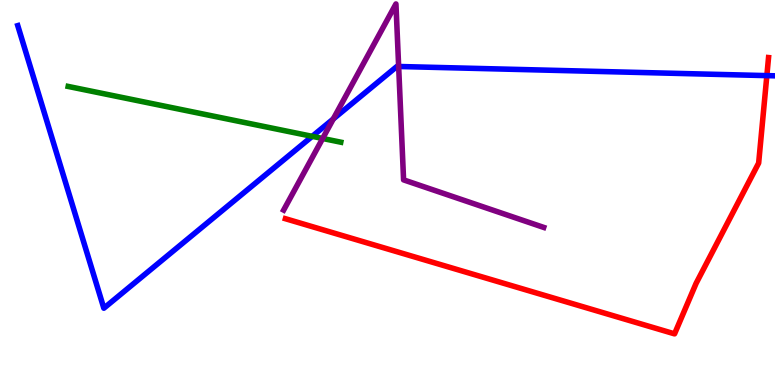[{'lines': ['blue', 'red'], 'intersections': [{'x': 9.89, 'y': 8.04}]}, {'lines': ['green', 'red'], 'intersections': []}, {'lines': ['purple', 'red'], 'intersections': []}, {'lines': ['blue', 'green'], 'intersections': [{'x': 4.03, 'y': 6.46}]}, {'lines': ['blue', 'purple'], 'intersections': [{'x': 4.3, 'y': 6.91}, {'x': 5.14, 'y': 8.27}]}, {'lines': ['green', 'purple'], 'intersections': [{'x': 4.16, 'y': 6.4}]}]